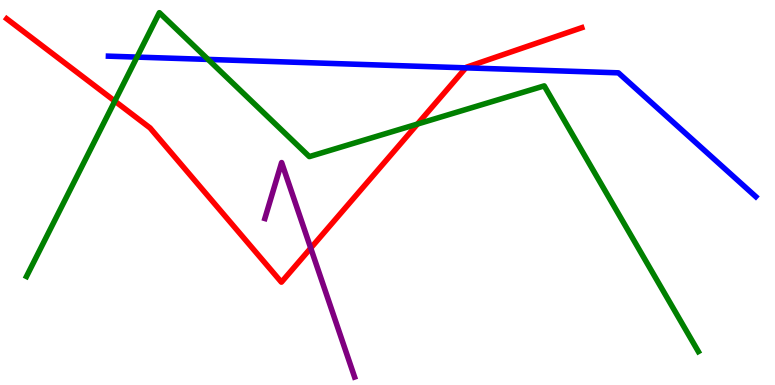[{'lines': ['blue', 'red'], 'intersections': [{'x': 6.01, 'y': 8.24}]}, {'lines': ['green', 'red'], 'intersections': [{'x': 1.48, 'y': 7.37}, {'x': 5.39, 'y': 6.78}]}, {'lines': ['purple', 'red'], 'intersections': [{'x': 4.01, 'y': 3.56}]}, {'lines': ['blue', 'green'], 'intersections': [{'x': 1.77, 'y': 8.52}, {'x': 2.68, 'y': 8.46}]}, {'lines': ['blue', 'purple'], 'intersections': []}, {'lines': ['green', 'purple'], 'intersections': []}]